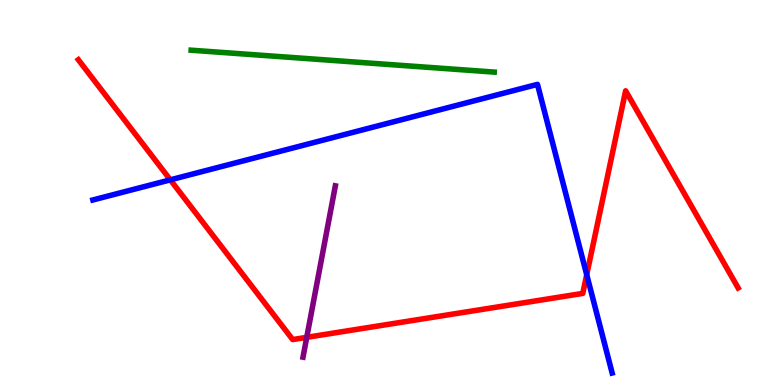[{'lines': ['blue', 'red'], 'intersections': [{'x': 2.2, 'y': 5.33}, {'x': 7.57, 'y': 2.86}]}, {'lines': ['green', 'red'], 'intersections': []}, {'lines': ['purple', 'red'], 'intersections': [{'x': 3.96, 'y': 1.24}]}, {'lines': ['blue', 'green'], 'intersections': []}, {'lines': ['blue', 'purple'], 'intersections': []}, {'lines': ['green', 'purple'], 'intersections': []}]